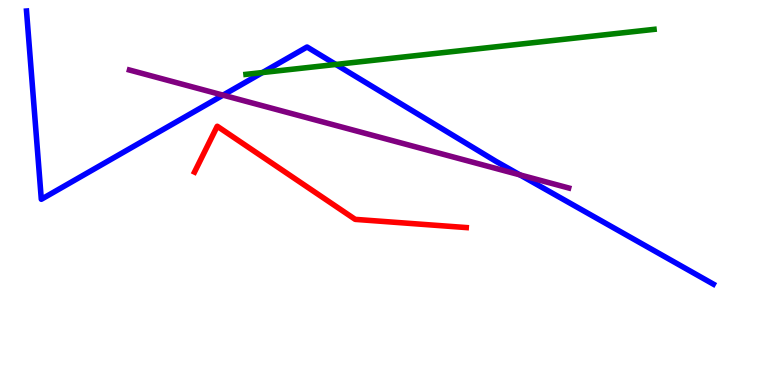[{'lines': ['blue', 'red'], 'intersections': []}, {'lines': ['green', 'red'], 'intersections': []}, {'lines': ['purple', 'red'], 'intersections': []}, {'lines': ['blue', 'green'], 'intersections': [{'x': 3.39, 'y': 8.12}, {'x': 4.33, 'y': 8.33}]}, {'lines': ['blue', 'purple'], 'intersections': [{'x': 2.88, 'y': 7.53}, {'x': 6.71, 'y': 5.46}]}, {'lines': ['green', 'purple'], 'intersections': []}]